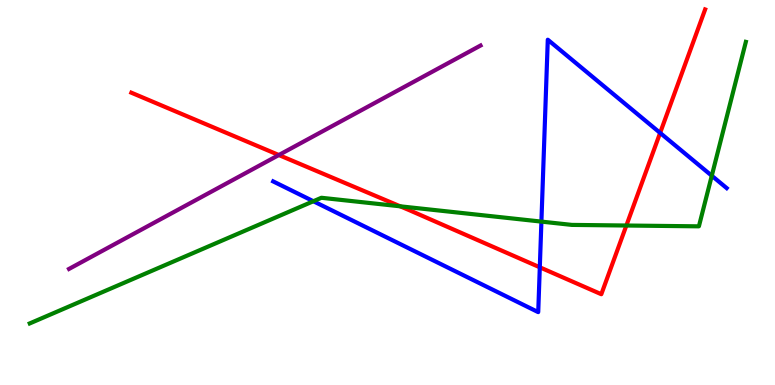[{'lines': ['blue', 'red'], 'intersections': [{'x': 6.97, 'y': 3.06}, {'x': 8.52, 'y': 6.55}]}, {'lines': ['green', 'red'], 'intersections': [{'x': 5.16, 'y': 4.64}, {'x': 8.08, 'y': 4.14}]}, {'lines': ['purple', 'red'], 'intersections': [{'x': 3.6, 'y': 5.97}]}, {'lines': ['blue', 'green'], 'intersections': [{'x': 4.04, 'y': 4.77}, {'x': 6.99, 'y': 4.24}, {'x': 9.18, 'y': 5.44}]}, {'lines': ['blue', 'purple'], 'intersections': []}, {'lines': ['green', 'purple'], 'intersections': []}]